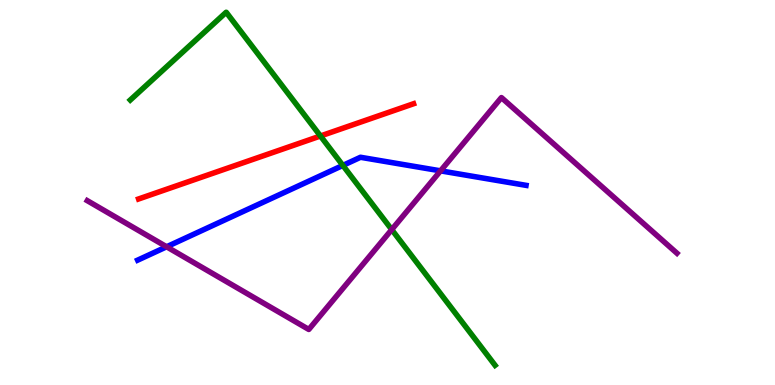[{'lines': ['blue', 'red'], 'intersections': []}, {'lines': ['green', 'red'], 'intersections': [{'x': 4.13, 'y': 6.47}]}, {'lines': ['purple', 'red'], 'intersections': []}, {'lines': ['blue', 'green'], 'intersections': [{'x': 4.42, 'y': 5.7}]}, {'lines': ['blue', 'purple'], 'intersections': [{'x': 2.15, 'y': 3.59}, {'x': 5.68, 'y': 5.56}]}, {'lines': ['green', 'purple'], 'intersections': [{'x': 5.05, 'y': 4.04}]}]